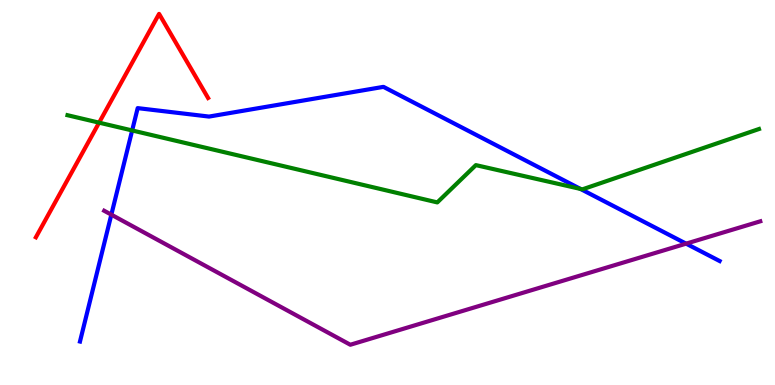[{'lines': ['blue', 'red'], 'intersections': []}, {'lines': ['green', 'red'], 'intersections': [{'x': 1.28, 'y': 6.81}]}, {'lines': ['purple', 'red'], 'intersections': []}, {'lines': ['blue', 'green'], 'intersections': [{'x': 1.71, 'y': 6.61}, {'x': 7.49, 'y': 5.09}]}, {'lines': ['blue', 'purple'], 'intersections': [{'x': 1.44, 'y': 4.42}, {'x': 8.85, 'y': 3.67}]}, {'lines': ['green', 'purple'], 'intersections': []}]